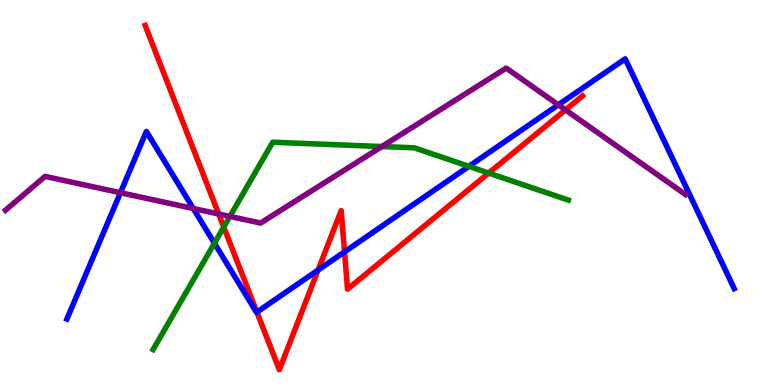[{'lines': ['blue', 'red'], 'intersections': [{'x': 3.32, 'y': 1.89}, {'x': 4.1, 'y': 2.99}, {'x': 4.45, 'y': 3.46}]}, {'lines': ['green', 'red'], 'intersections': [{'x': 2.89, 'y': 4.1}, {'x': 6.31, 'y': 5.5}]}, {'lines': ['purple', 'red'], 'intersections': [{'x': 2.82, 'y': 4.44}, {'x': 7.3, 'y': 7.15}]}, {'lines': ['blue', 'green'], 'intersections': [{'x': 2.77, 'y': 3.68}, {'x': 6.05, 'y': 5.68}]}, {'lines': ['blue', 'purple'], 'intersections': [{'x': 1.55, 'y': 4.99}, {'x': 2.49, 'y': 4.58}, {'x': 7.2, 'y': 7.28}]}, {'lines': ['green', 'purple'], 'intersections': [{'x': 2.97, 'y': 4.38}, {'x': 4.93, 'y': 6.19}]}]